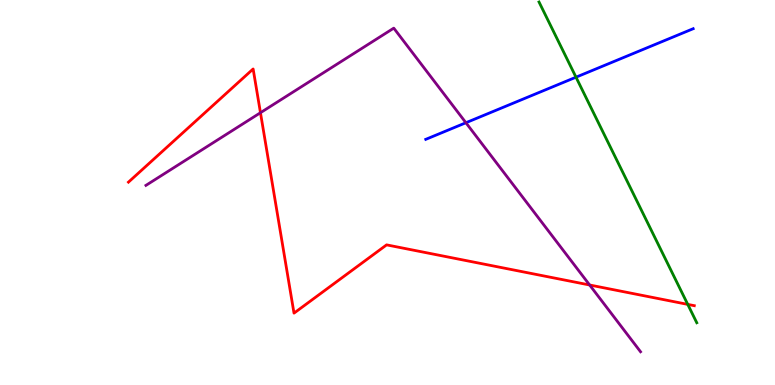[{'lines': ['blue', 'red'], 'intersections': []}, {'lines': ['green', 'red'], 'intersections': [{'x': 8.87, 'y': 2.09}]}, {'lines': ['purple', 'red'], 'intersections': [{'x': 3.36, 'y': 7.07}, {'x': 7.61, 'y': 2.6}]}, {'lines': ['blue', 'green'], 'intersections': [{'x': 7.43, 'y': 8.0}]}, {'lines': ['blue', 'purple'], 'intersections': [{'x': 6.01, 'y': 6.81}]}, {'lines': ['green', 'purple'], 'intersections': []}]